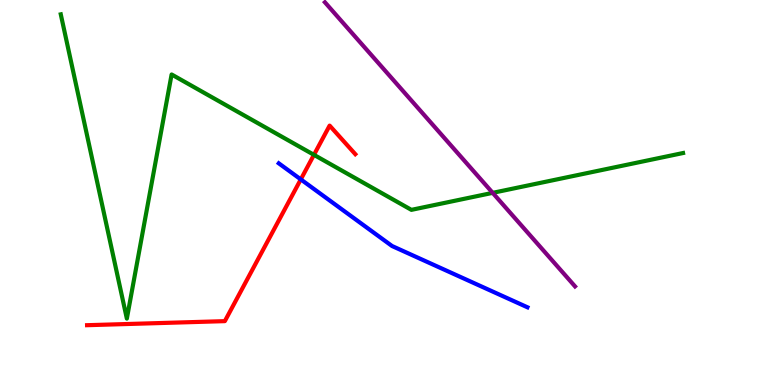[{'lines': ['blue', 'red'], 'intersections': [{'x': 3.88, 'y': 5.34}]}, {'lines': ['green', 'red'], 'intersections': [{'x': 4.05, 'y': 5.98}]}, {'lines': ['purple', 'red'], 'intersections': []}, {'lines': ['blue', 'green'], 'intersections': []}, {'lines': ['blue', 'purple'], 'intersections': []}, {'lines': ['green', 'purple'], 'intersections': [{'x': 6.36, 'y': 4.99}]}]